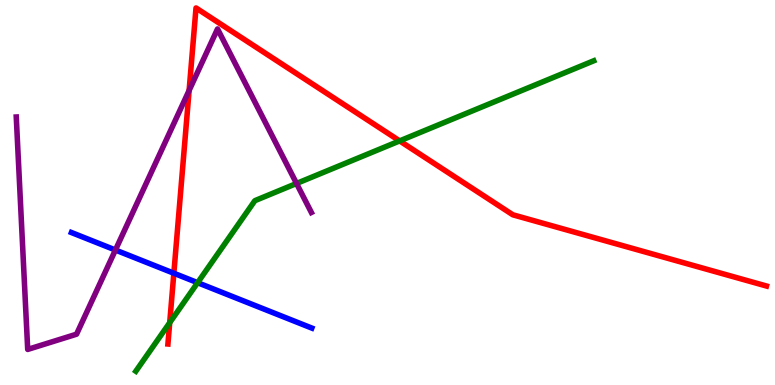[{'lines': ['blue', 'red'], 'intersections': [{'x': 2.24, 'y': 2.9}]}, {'lines': ['green', 'red'], 'intersections': [{'x': 2.19, 'y': 1.62}, {'x': 5.16, 'y': 6.34}]}, {'lines': ['purple', 'red'], 'intersections': [{'x': 2.44, 'y': 7.65}]}, {'lines': ['blue', 'green'], 'intersections': [{'x': 2.55, 'y': 2.66}]}, {'lines': ['blue', 'purple'], 'intersections': [{'x': 1.49, 'y': 3.51}]}, {'lines': ['green', 'purple'], 'intersections': [{'x': 3.83, 'y': 5.23}]}]